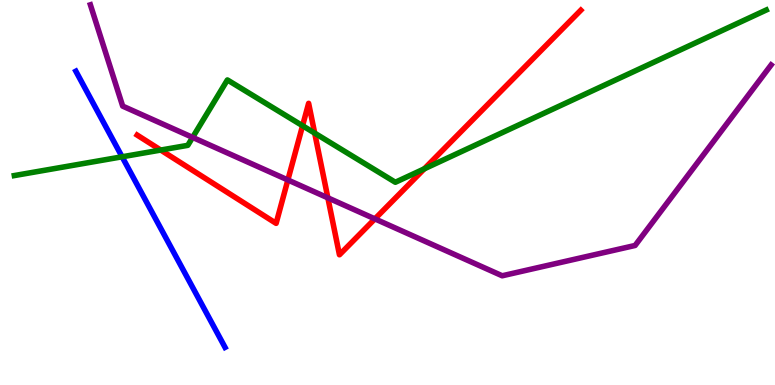[{'lines': ['blue', 'red'], 'intersections': []}, {'lines': ['green', 'red'], 'intersections': [{'x': 2.07, 'y': 6.1}, {'x': 3.9, 'y': 6.73}, {'x': 4.06, 'y': 6.54}, {'x': 5.47, 'y': 5.61}]}, {'lines': ['purple', 'red'], 'intersections': [{'x': 3.71, 'y': 5.33}, {'x': 4.23, 'y': 4.86}, {'x': 4.84, 'y': 4.31}]}, {'lines': ['blue', 'green'], 'intersections': [{'x': 1.58, 'y': 5.93}]}, {'lines': ['blue', 'purple'], 'intersections': []}, {'lines': ['green', 'purple'], 'intersections': [{'x': 2.49, 'y': 6.43}]}]